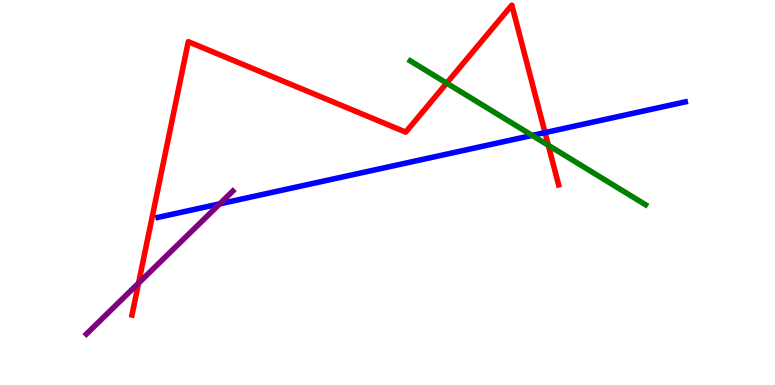[{'lines': ['blue', 'red'], 'intersections': [{'x': 7.03, 'y': 6.56}]}, {'lines': ['green', 'red'], 'intersections': [{'x': 5.76, 'y': 7.84}, {'x': 7.08, 'y': 6.23}]}, {'lines': ['purple', 'red'], 'intersections': [{'x': 1.79, 'y': 2.65}]}, {'lines': ['blue', 'green'], 'intersections': [{'x': 6.87, 'y': 6.48}]}, {'lines': ['blue', 'purple'], 'intersections': [{'x': 2.84, 'y': 4.7}]}, {'lines': ['green', 'purple'], 'intersections': []}]